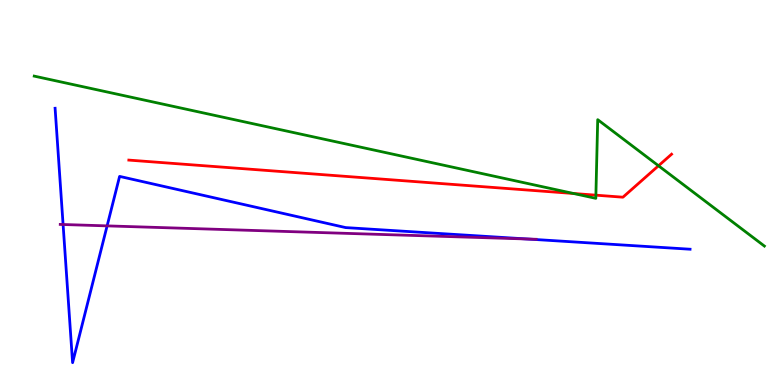[{'lines': ['blue', 'red'], 'intersections': []}, {'lines': ['green', 'red'], 'intersections': [{'x': 7.4, 'y': 4.97}, {'x': 7.69, 'y': 4.93}, {'x': 8.5, 'y': 5.69}]}, {'lines': ['purple', 'red'], 'intersections': []}, {'lines': ['blue', 'green'], 'intersections': []}, {'lines': ['blue', 'purple'], 'intersections': [{'x': 0.814, 'y': 4.17}, {'x': 1.38, 'y': 4.13}, {'x': 6.81, 'y': 3.79}]}, {'lines': ['green', 'purple'], 'intersections': []}]